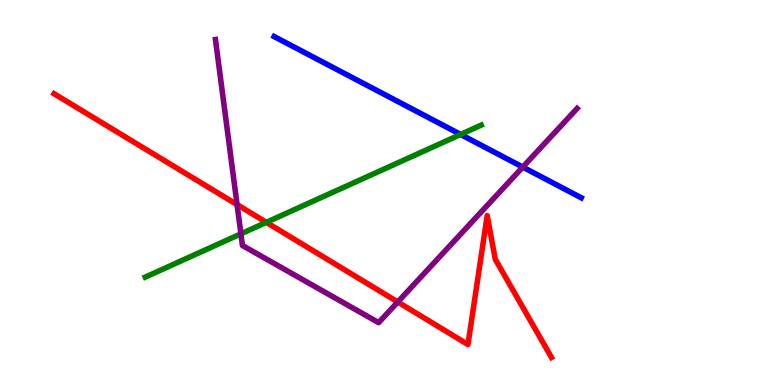[{'lines': ['blue', 'red'], 'intersections': []}, {'lines': ['green', 'red'], 'intersections': [{'x': 3.44, 'y': 4.22}]}, {'lines': ['purple', 'red'], 'intersections': [{'x': 3.06, 'y': 4.69}, {'x': 5.13, 'y': 2.16}]}, {'lines': ['blue', 'green'], 'intersections': [{'x': 5.94, 'y': 6.51}]}, {'lines': ['blue', 'purple'], 'intersections': [{'x': 6.75, 'y': 5.66}]}, {'lines': ['green', 'purple'], 'intersections': [{'x': 3.11, 'y': 3.93}]}]